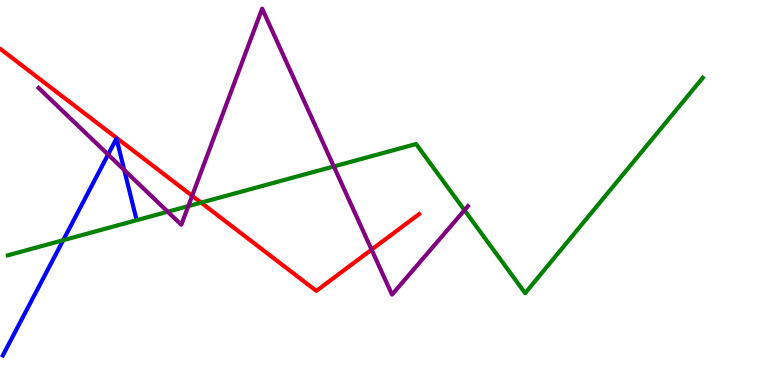[{'lines': ['blue', 'red'], 'intersections': []}, {'lines': ['green', 'red'], 'intersections': [{'x': 2.59, 'y': 4.74}]}, {'lines': ['purple', 'red'], 'intersections': [{'x': 2.48, 'y': 4.91}, {'x': 4.79, 'y': 3.52}]}, {'lines': ['blue', 'green'], 'intersections': [{'x': 0.816, 'y': 3.76}]}, {'lines': ['blue', 'purple'], 'intersections': [{'x': 1.39, 'y': 5.99}, {'x': 1.6, 'y': 5.58}]}, {'lines': ['green', 'purple'], 'intersections': [{'x': 2.16, 'y': 4.5}, {'x': 2.43, 'y': 4.65}, {'x': 4.31, 'y': 5.68}, {'x': 5.99, 'y': 4.54}]}]